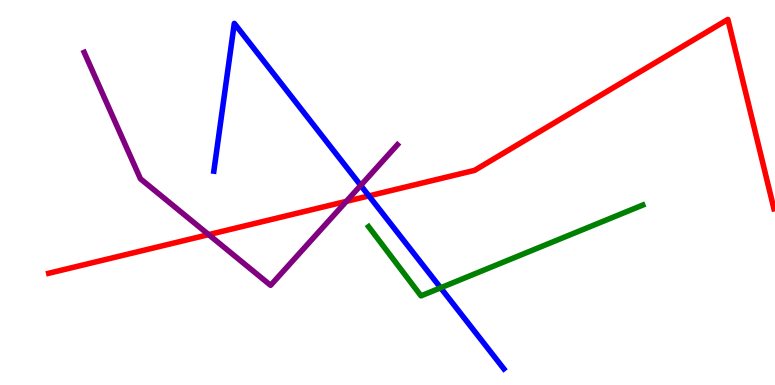[{'lines': ['blue', 'red'], 'intersections': [{'x': 4.76, 'y': 4.91}]}, {'lines': ['green', 'red'], 'intersections': []}, {'lines': ['purple', 'red'], 'intersections': [{'x': 2.69, 'y': 3.91}, {'x': 4.47, 'y': 4.77}]}, {'lines': ['blue', 'green'], 'intersections': [{'x': 5.69, 'y': 2.52}]}, {'lines': ['blue', 'purple'], 'intersections': [{'x': 4.65, 'y': 5.18}]}, {'lines': ['green', 'purple'], 'intersections': []}]